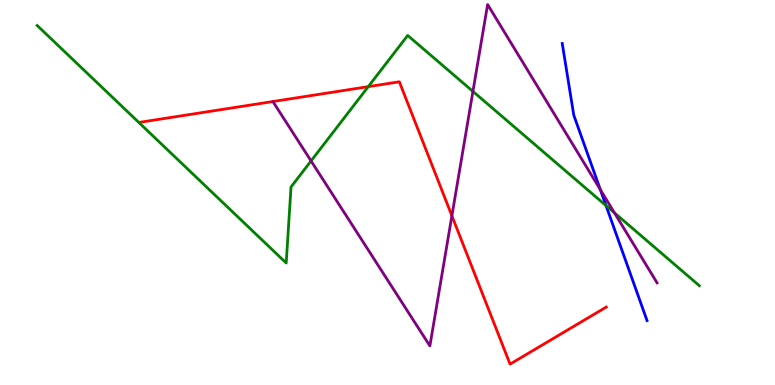[{'lines': ['blue', 'red'], 'intersections': []}, {'lines': ['green', 'red'], 'intersections': [{'x': 4.75, 'y': 7.75}]}, {'lines': ['purple', 'red'], 'intersections': [{'x': 5.83, 'y': 4.39}]}, {'lines': ['blue', 'green'], 'intersections': [{'x': 7.82, 'y': 4.66}]}, {'lines': ['blue', 'purple'], 'intersections': [{'x': 7.75, 'y': 5.07}]}, {'lines': ['green', 'purple'], 'intersections': [{'x': 4.01, 'y': 5.82}, {'x': 6.1, 'y': 7.63}, {'x': 7.93, 'y': 4.47}]}]